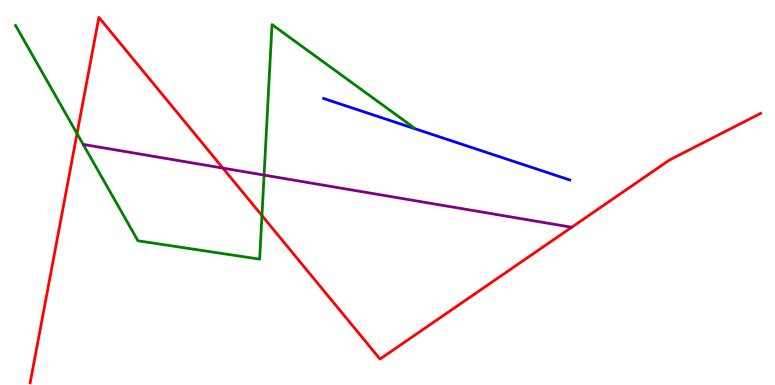[{'lines': ['blue', 'red'], 'intersections': []}, {'lines': ['green', 'red'], 'intersections': [{'x': 0.994, 'y': 6.53}, {'x': 3.38, 'y': 4.4}]}, {'lines': ['purple', 'red'], 'intersections': [{'x': 2.88, 'y': 5.63}]}, {'lines': ['blue', 'green'], 'intersections': []}, {'lines': ['blue', 'purple'], 'intersections': []}, {'lines': ['green', 'purple'], 'intersections': [{'x': 3.41, 'y': 5.45}]}]